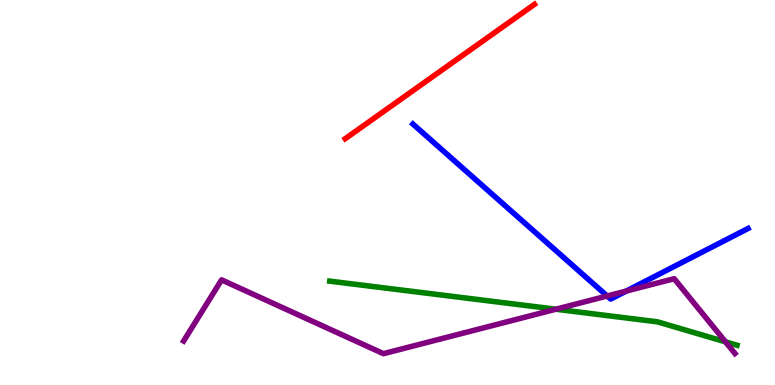[{'lines': ['blue', 'red'], 'intersections': []}, {'lines': ['green', 'red'], 'intersections': []}, {'lines': ['purple', 'red'], 'intersections': []}, {'lines': ['blue', 'green'], 'intersections': []}, {'lines': ['blue', 'purple'], 'intersections': [{'x': 7.83, 'y': 2.31}, {'x': 8.08, 'y': 2.44}]}, {'lines': ['green', 'purple'], 'intersections': [{'x': 7.17, 'y': 1.97}, {'x': 9.36, 'y': 1.12}]}]